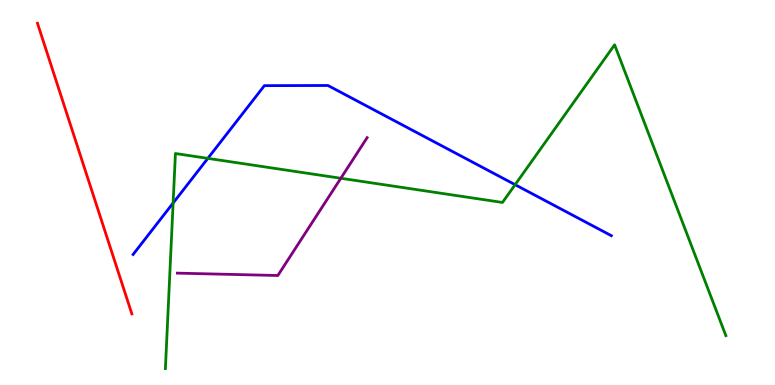[{'lines': ['blue', 'red'], 'intersections': []}, {'lines': ['green', 'red'], 'intersections': []}, {'lines': ['purple', 'red'], 'intersections': []}, {'lines': ['blue', 'green'], 'intersections': [{'x': 2.23, 'y': 4.73}, {'x': 2.68, 'y': 5.89}, {'x': 6.65, 'y': 5.2}]}, {'lines': ['blue', 'purple'], 'intersections': []}, {'lines': ['green', 'purple'], 'intersections': [{'x': 4.4, 'y': 5.37}]}]